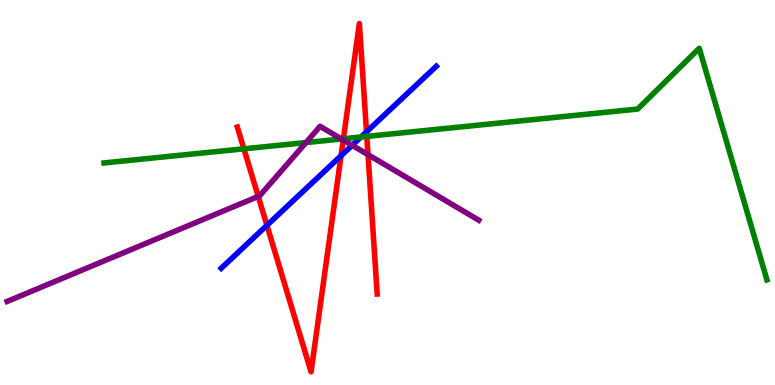[{'lines': ['blue', 'red'], 'intersections': [{'x': 3.44, 'y': 4.15}, {'x': 4.4, 'y': 5.95}, {'x': 4.73, 'y': 6.58}]}, {'lines': ['green', 'red'], 'intersections': [{'x': 3.15, 'y': 6.13}, {'x': 4.43, 'y': 6.4}, {'x': 4.73, 'y': 6.46}]}, {'lines': ['purple', 'red'], 'intersections': [{'x': 3.33, 'y': 4.9}, {'x': 4.43, 'y': 6.36}, {'x': 4.75, 'y': 5.98}]}, {'lines': ['blue', 'green'], 'intersections': [{'x': 4.66, 'y': 6.44}]}, {'lines': ['blue', 'purple'], 'intersections': [{'x': 4.54, 'y': 6.23}]}, {'lines': ['green', 'purple'], 'intersections': [{'x': 3.95, 'y': 6.3}, {'x': 4.41, 'y': 6.39}]}]